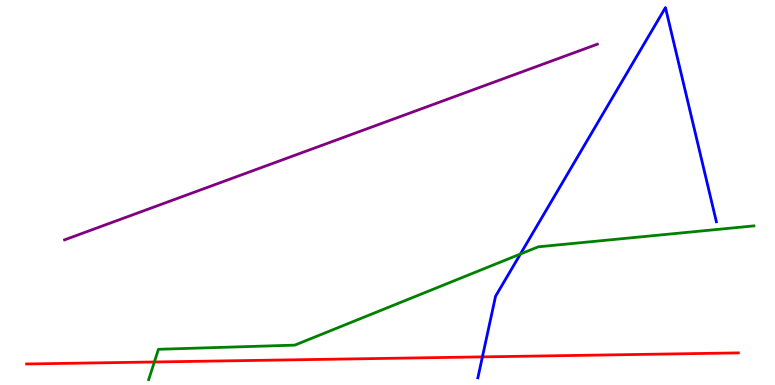[{'lines': ['blue', 'red'], 'intersections': [{'x': 6.22, 'y': 0.73}]}, {'lines': ['green', 'red'], 'intersections': [{'x': 1.99, 'y': 0.598}]}, {'lines': ['purple', 'red'], 'intersections': []}, {'lines': ['blue', 'green'], 'intersections': [{'x': 6.71, 'y': 3.4}]}, {'lines': ['blue', 'purple'], 'intersections': []}, {'lines': ['green', 'purple'], 'intersections': []}]